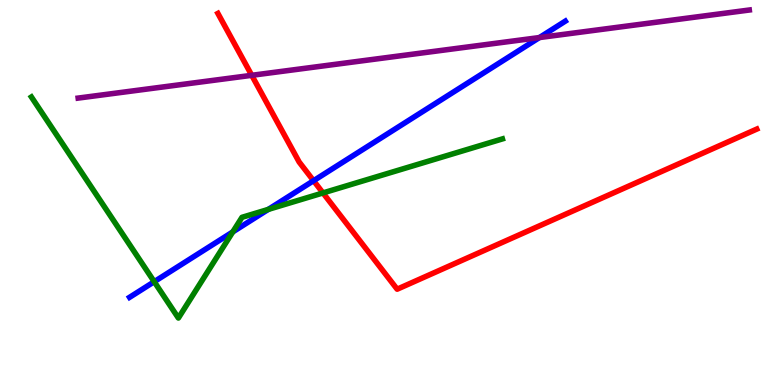[{'lines': ['blue', 'red'], 'intersections': [{'x': 4.05, 'y': 5.31}]}, {'lines': ['green', 'red'], 'intersections': [{'x': 4.17, 'y': 4.99}]}, {'lines': ['purple', 'red'], 'intersections': [{'x': 3.25, 'y': 8.04}]}, {'lines': ['blue', 'green'], 'intersections': [{'x': 1.99, 'y': 2.68}, {'x': 3.0, 'y': 3.98}, {'x': 3.46, 'y': 4.56}]}, {'lines': ['blue', 'purple'], 'intersections': [{'x': 6.96, 'y': 9.02}]}, {'lines': ['green', 'purple'], 'intersections': []}]